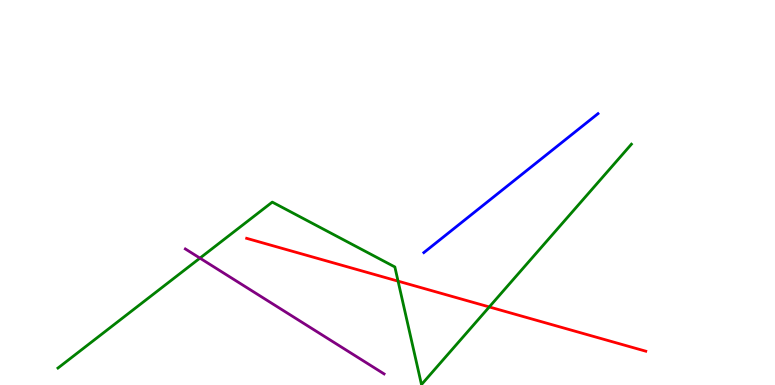[{'lines': ['blue', 'red'], 'intersections': []}, {'lines': ['green', 'red'], 'intersections': [{'x': 5.14, 'y': 2.7}, {'x': 6.31, 'y': 2.03}]}, {'lines': ['purple', 'red'], 'intersections': []}, {'lines': ['blue', 'green'], 'intersections': []}, {'lines': ['blue', 'purple'], 'intersections': []}, {'lines': ['green', 'purple'], 'intersections': [{'x': 2.58, 'y': 3.3}]}]